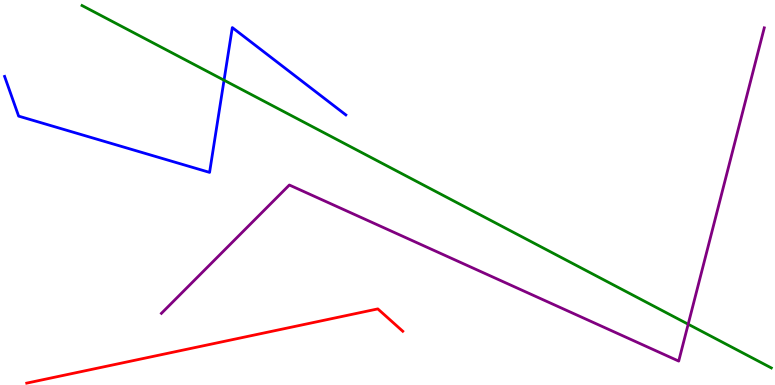[{'lines': ['blue', 'red'], 'intersections': []}, {'lines': ['green', 'red'], 'intersections': []}, {'lines': ['purple', 'red'], 'intersections': []}, {'lines': ['blue', 'green'], 'intersections': [{'x': 2.89, 'y': 7.92}]}, {'lines': ['blue', 'purple'], 'intersections': []}, {'lines': ['green', 'purple'], 'intersections': [{'x': 8.88, 'y': 1.58}]}]